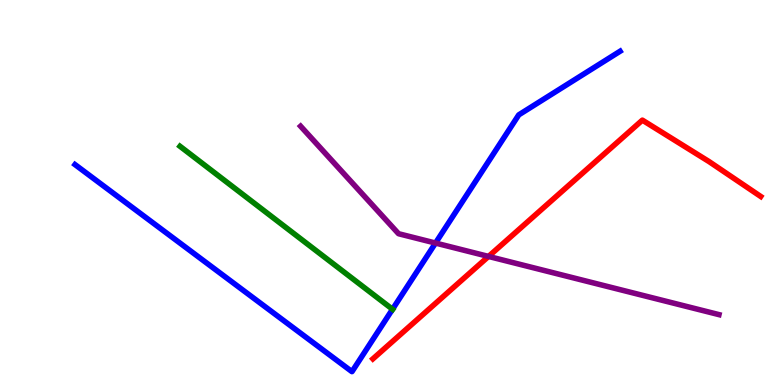[{'lines': ['blue', 'red'], 'intersections': []}, {'lines': ['green', 'red'], 'intersections': []}, {'lines': ['purple', 'red'], 'intersections': [{'x': 6.3, 'y': 3.34}]}, {'lines': ['blue', 'green'], 'intersections': [{'x': 5.06, 'y': 1.97}]}, {'lines': ['blue', 'purple'], 'intersections': [{'x': 5.62, 'y': 3.69}]}, {'lines': ['green', 'purple'], 'intersections': []}]